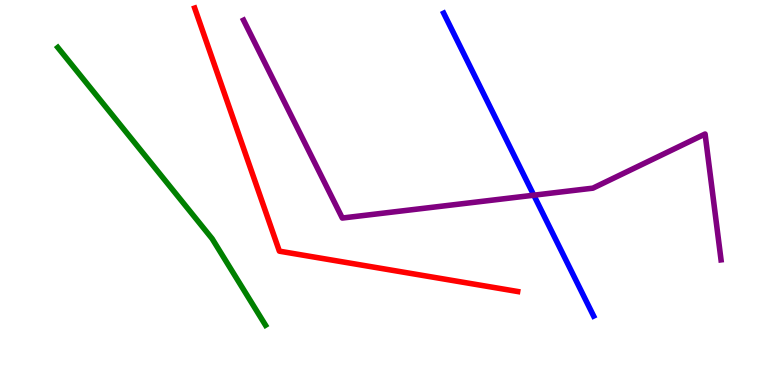[{'lines': ['blue', 'red'], 'intersections': []}, {'lines': ['green', 'red'], 'intersections': []}, {'lines': ['purple', 'red'], 'intersections': []}, {'lines': ['blue', 'green'], 'intersections': []}, {'lines': ['blue', 'purple'], 'intersections': [{'x': 6.89, 'y': 4.93}]}, {'lines': ['green', 'purple'], 'intersections': []}]